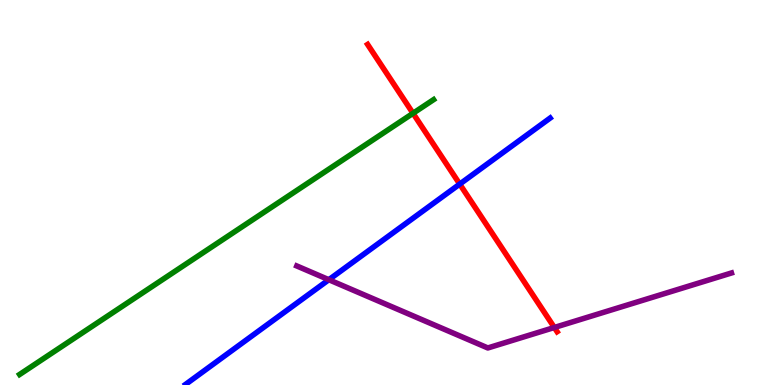[{'lines': ['blue', 'red'], 'intersections': [{'x': 5.93, 'y': 5.22}]}, {'lines': ['green', 'red'], 'intersections': [{'x': 5.33, 'y': 7.06}]}, {'lines': ['purple', 'red'], 'intersections': [{'x': 7.15, 'y': 1.49}]}, {'lines': ['blue', 'green'], 'intersections': []}, {'lines': ['blue', 'purple'], 'intersections': [{'x': 4.24, 'y': 2.73}]}, {'lines': ['green', 'purple'], 'intersections': []}]